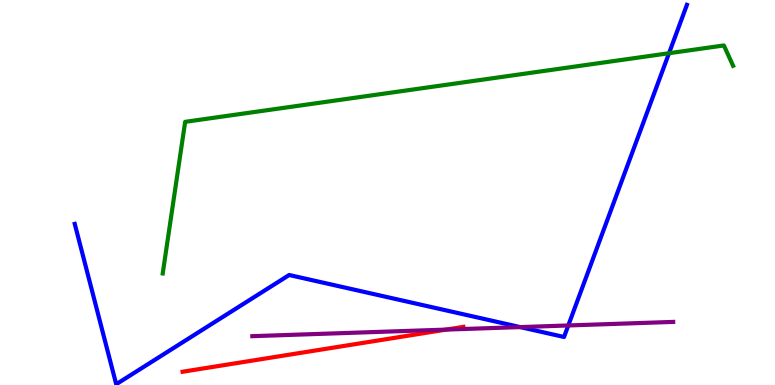[{'lines': ['blue', 'red'], 'intersections': []}, {'lines': ['green', 'red'], 'intersections': []}, {'lines': ['purple', 'red'], 'intersections': [{'x': 5.76, 'y': 1.44}]}, {'lines': ['blue', 'green'], 'intersections': [{'x': 8.63, 'y': 8.62}]}, {'lines': ['blue', 'purple'], 'intersections': [{'x': 6.71, 'y': 1.5}, {'x': 7.33, 'y': 1.55}]}, {'lines': ['green', 'purple'], 'intersections': []}]